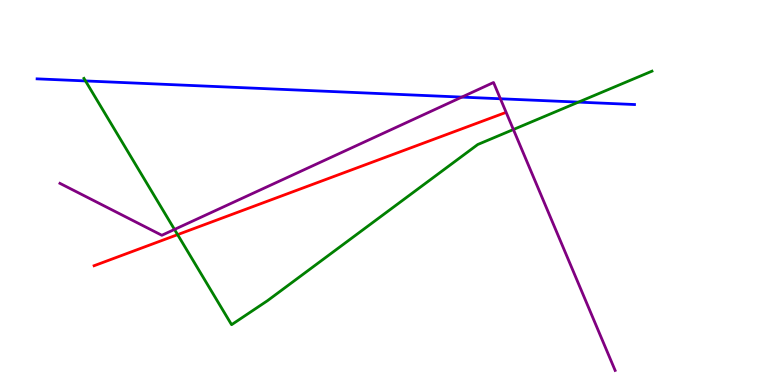[{'lines': ['blue', 'red'], 'intersections': []}, {'lines': ['green', 'red'], 'intersections': [{'x': 2.29, 'y': 3.91}]}, {'lines': ['purple', 'red'], 'intersections': []}, {'lines': ['blue', 'green'], 'intersections': [{'x': 1.1, 'y': 7.9}, {'x': 7.46, 'y': 7.35}]}, {'lines': ['blue', 'purple'], 'intersections': [{'x': 5.96, 'y': 7.48}, {'x': 6.46, 'y': 7.43}]}, {'lines': ['green', 'purple'], 'intersections': [{'x': 2.25, 'y': 4.04}, {'x': 6.62, 'y': 6.64}]}]